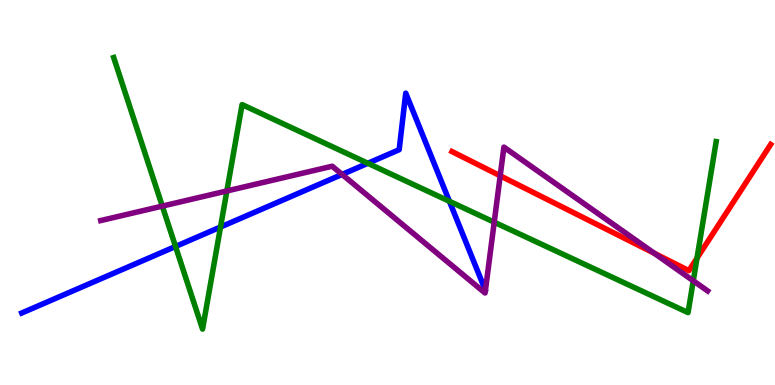[{'lines': ['blue', 'red'], 'intersections': []}, {'lines': ['green', 'red'], 'intersections': [{'x': 8.99, 'y': 3.3}]}, {'lines': ['purple', 'red'], 'intersections': [{'x': 6.45, 'y': 5.43}, {'x': 8.44, 'y': 3.42}]}, {'lines': ['blue', 'green'], 'intersections': [{'x': 2.26, 'y': 3.6}, {'x': 2.85, 'y': 4.1}, {'x': 4.75, 'y': 5.76}, {'x': 5.8, 'y': 4.77}]}, {'lines': ['blue', 'purple'], 'intersections': [{'x': 4.41, 'y': 5.47}]}, {'lines': ['green', 'purple'], 'intersections': [{'x': 2.09, 'y': 4.65}, {'x': 2.93, 'y': 5.04}, {'x': 6.38, 'y': 4.23}, {'x': 8.95, 'y': 2.71}]}]